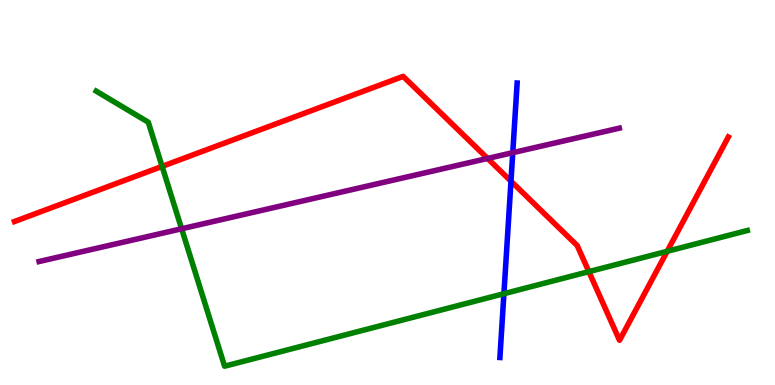[{'lines': ['blue', 'red'], 'intersections': [{'x': 6.59, 'y': 5.29}]}, {'lines': ['green', 'red'], 'intersections': [{'x': 2.09, 'y': 5.68}, {'x': 7.6, 'y': 2.94}, {'x': 8.61, 'y': 3.47}]}, {'lines': ['purple', 'red'], 'intersections': [{'x': 6.29, 'y': 5.88}]}, {'lines': ['blue', 'green'], 'intersections': [{'x': 6.5, 'y': 2.37}]}, {'lines': ['blue', 'purple'], 'intersections': [{'x': 6.62, 'y': 6.03}]}, {'lines': ['green', 'purple'], 'intersections': [{'x': 2.34, 'y': 4.06}]}]